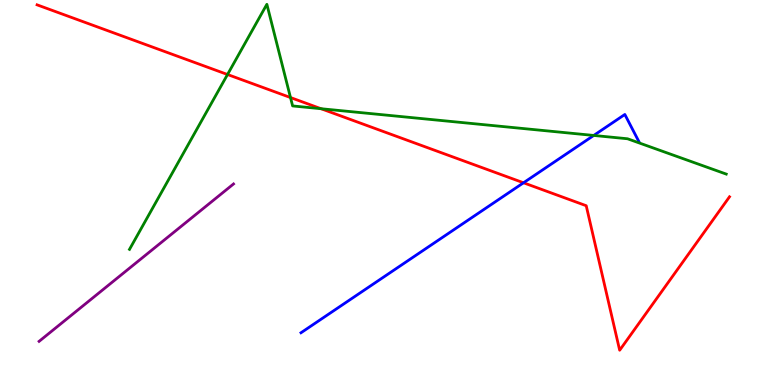[{'lines': ['blue', 'red'], 'intersections': [{'x': 6.75, 'y': 5.25}]}, {'lines': ['green', 'red'], 'intersections': [{'x': 2.94, 'y': 8.06}, {'x': 3.75, 'y': 7.47}, {'x': 4.14, 'y': 7.18}]}, {'lines': ['purple', 'red'], 'intersections': []}, {'lines': ['blue', 'green'], 'intersections': [{'x': 7.66, 'y': 6.48}]}, {'lines': ['blue', 'purple'], 'intersections': []}, {'lines': ['green', 'purple'], 'intersections': []}]